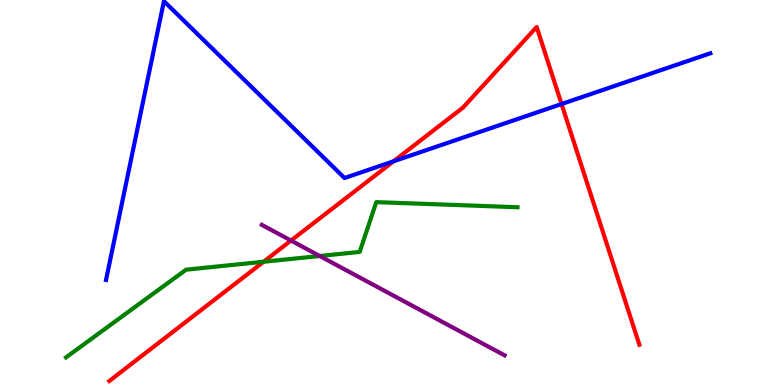[{'lines': ['blue', 'red'], 'intersections': [{'x': 5.08, 'y': 5.81}, {'x': 7.25, 'y': 7.3}]}, {'lines': ['green', 'red'], 'intersections': [{'x': 3.4, 'y': 3.2}]}, {'lines': ['purple', 'red'], 'intersections': [{'x': 3.75, 'y': 3.75}]}, {'lines': ['blue', 'green'], 'intersections': []}, {'lines': ['blue', 'purple'], 'intersections': []}, {'lines': ['green', 'purple'], 'intersections': [{'x': 4.13, 'y': 3.35}]}]